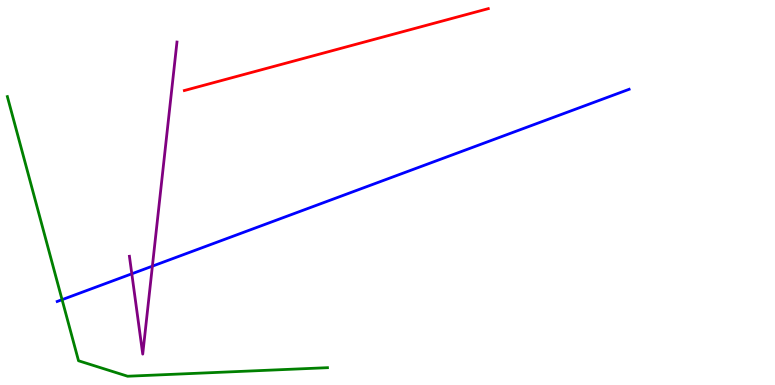[{'lines': ['blue', 'red'], 'intersections': []}, {'lines': ['green', 'red'], 'intersections': []}, {'lines': ['purple', 'red'], 'intersections': []}, {'lines': ['blue', 'green'], 'intersections': [{'x': 0.801, 'y': 2.22}]}, {'lines': ['blue', 'purple'], 'intersections': [{'x': 1.7, 'y': 2.89}, {'x': 1.97, 'y': 3.09}]}, {'lines': ['green', 'purple'], 'intersections': []}]